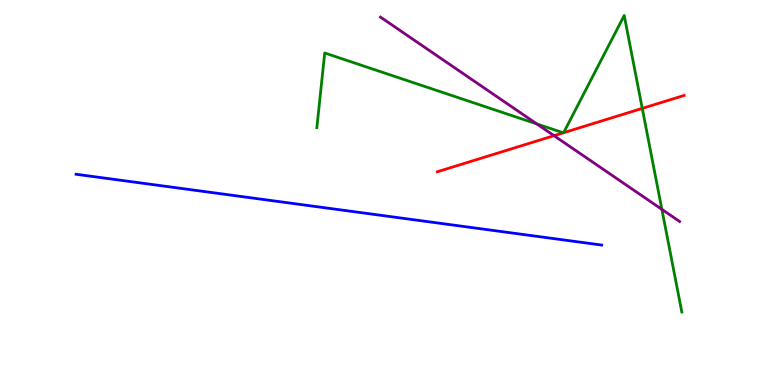[{'lines': ['blue', 'red'], 'intersections': []}, {'lines': ['green', 'red'], 'intersections': [{'x': 7.27, 'y': 6.55}, {'x': 7.27, 'y': 6.55}, {'x': 8.29, 'y': 7.18}]}, {'lines': ['purple', 'red'], 'intersections': [{'x': 7.15, 'y': 6.48}]}, {'lines': ['blue', 'green'], 'intersections': []}, {'lines': ['blue', 'purple'], 'intersections': []}, {'lines': ['green', 'purple'], 'intersections': [{'x': 6.93, 'y': 6.78}, {'x': 8.54, 'y': 4.56}]}]